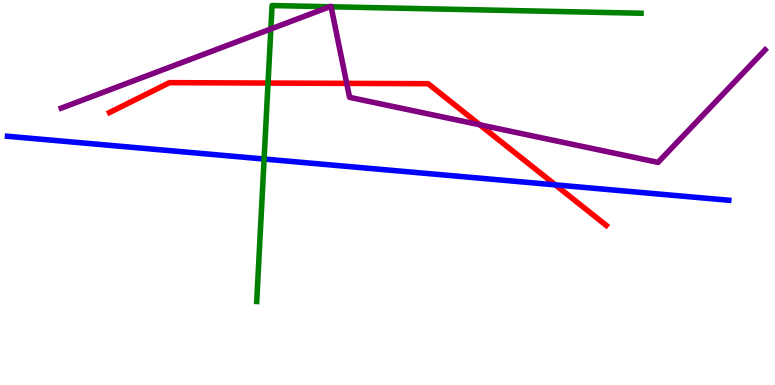[{'lines': ['blue', 'red'], 'intersections': [{'x': 7.17, 'y': 5.2}]}, {'lines': ['green', 'red'], 'intersections': [{'x': 3.46, 'y': 7.84}]}, {'lines': ['purple', 'red'], 'intersections': [{'x': 4.47, 'y': 7.83}, {'x': 6.19, 'y': 6.76}]}, {'lines': ['blue', 'green'], 'intersections': [{'x': 3.41, 'y': 5.87}]}, {'lines': ['blue', 'purple'], 'intersections': []}, {'lines': ['green', 'purple'], 'intersections': [{'x': 3.49, 'y': 9.25}, {'x': 4.25, 'y': 9.82}, {'x': 4.27, 'y': 9.82}]}]